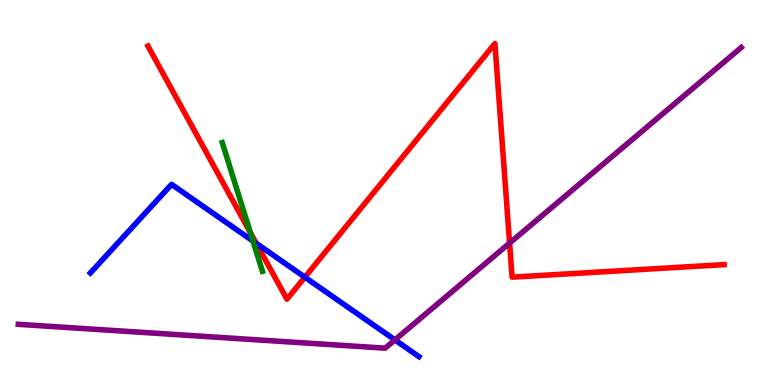[{'lines': ['blue', 'red'], 'intersections': [{'x': 3.31, 'y': 3.68}, {'x': 3.93, 'y': 2.8}]}, {'lines': ['green', 'red'], 'intersections': [{'x': 3.23, 'y': 3.96}]}, {'lines': ['purple', 'red'], 'intersections': [{'x': 6.58, 'y': 3.69}]}, {'lines': ['blue', 'green'], 'intersections': [{'x': 3.26, 'y': 3.74}]}, {'lines': ['blue', 'purple'], 'intersections': [{'x': 5.1, 'y': 1.17}]}, {'lines': ['green', 'purple'], 'intersections': []}]